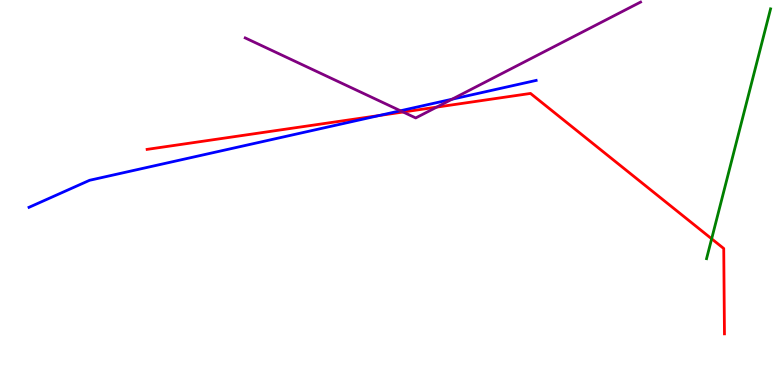[{'lines': ['blue', 'red'], 'intersections': [{'x': 4.89, 'y': 7.0}]}, {'lines': ['green', 'red'], 'intersections': [{'x': 9.18, 'y': 3.8}]}, {'lines': ['purple', 'red'], 'intersections': [{'x': 5.2, 'y': 7.09}, {'x': 5.63, 'y': 7.22}]}, {'lines': ['blue', 'green'], 'intersections': []}, {'lines': ['blue', 'purple'], 'intersections': [{'x': 5.17, 'y': 7.12}, {'x': 5.83, 'y': 7.42}]}, {'lines': ['green', 'purple'], 'intersections': []}]